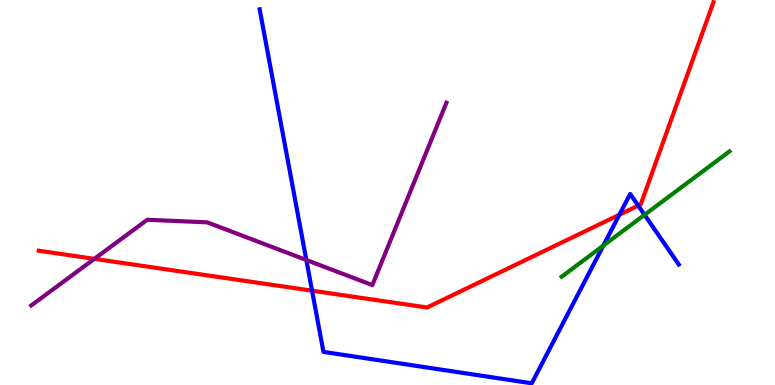[{'lines': ['blue', 'red'], 'intersections': [{'x': 4.03, 'y': 2.45}, {'x': 7.99, 'y': 4.42}, {'x': 8.24, 'y': 4.66}]}, {'lines': ['green', 'red'], 'intersections': []}, {'lines': ['purple', 'red'], 'intersections': [{'x': 1.22, 'y': 3.28}]}, {'lines': ['blue', 'green'], 'intersections': [{'x': 7.79, 'y': 3.62}, {'x': 8.32, 'y': 4.42}]}, {'lines': ['blue', 'purple'], 'intersections': [{'x': 3.95, 'y': 3.25}]}, {'lines': ['green', 'purple'], 'intersections': []}]